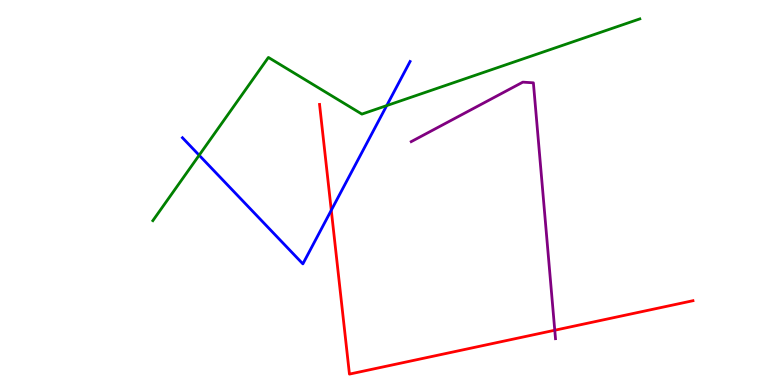[{'lines': ['blue', 'red'], 'intersections': [{'x': 4.27, 'y': 4.54}]}, {'lines': ['green', 'red'], 'intersections': []}, {'lines': ['purple', 'red'], 'intersections': [{'x': 7.16, 'y': 1.42}]}, {'lines': ['blue', 'green'], 'intersections': [{'x': 2.57, 'y': 5.97}, {'x': 4.99, 'y': 7.26}]}, {'lines': ['blue', 'purple'], 'intersections': []}, {'lines': ['green', 'purple'], 'intersections': []}]